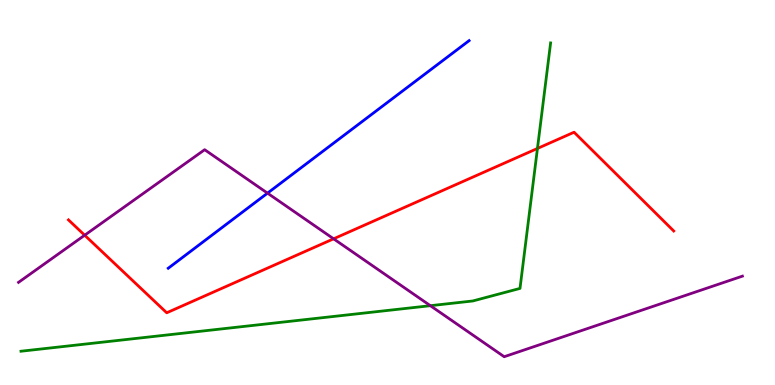[{'lines': ['blue', 'red'], 'intersections': []}, {'lines': ['green', 'red'], 'intersections': [{'x': 6.93, 'y': 6.14}]}, {'lines': ['purple', 'red'], 'intersections': [{'x': 1.09, 'y': 3.89}, {'x': 4.3, 'y': 3.8}]}, {'lines': ['blue', 'green'], 'intersections': []}, {'lines': ['blue', 'purple'], 'intersections': [{'x': 3.45, 'y': 4.98}]}, {'lines': ['green', 'purple'], 'intersections': [{'x': 5.55, 'y': 2.06}]}]